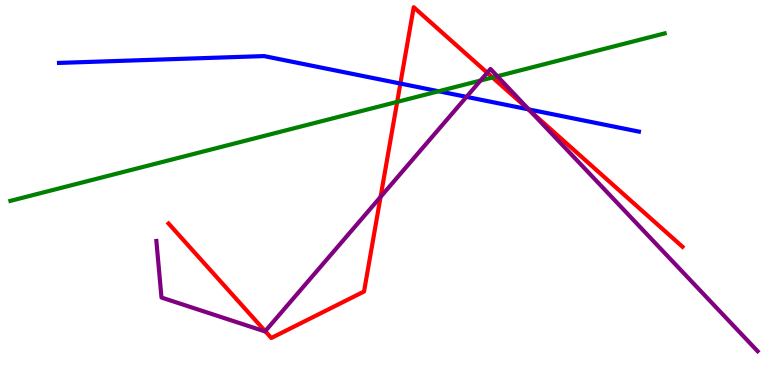[{'lines': ['blue', 'red'], 'intersections': [{'x': 5.17, 'y': 7.83}, {'x': 6.82, 'y': 7.16}]}, {'lines': ['green', 'red'], 'intersections': [{'x': 5.12, 'y': 7.35}, {'x': 6.36, 'y': 7.99}]}, {'lines': ['purple', 'red'], 'intersections': [{'x': 3.42, 'y': 1.4}, {'x': 4.91, 'y': 4.89}, {'x': 6.29, 'y': 8.11}, {'x': 6.85, 'y': 7.1}]}, {'lines': ['blue', 'green'], 'intersections': [{'x': 5.66, 'y': 7.63}]}, {'lines': ['blue', 'purple'], 'intersections': [{'x': 6.02, 'y': 7.48}, {'x': 6.82, 'y': 7.16}]}, {'lines': ['green', 'purple'], 'intersections': [{'x': 6.2, 'y': 7.91}, {'x': 6.42, 'y': 8.02}]}]